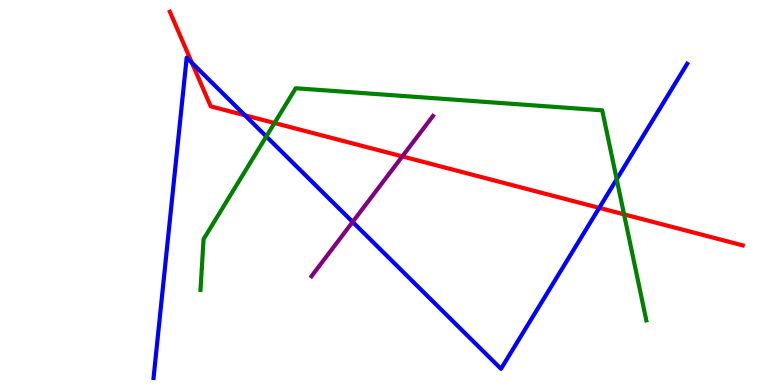[{'lines': ['blue', 'red'], 'intersections': [{'x': 2.48, 'y': 8.37}, {'x': 3.16, 'y': 7.01}, {'x': 7.73, 'y': 4.6}]}, {'lines': ['green', 'red'], 'intersections': [{'x': 3.54, 'y': 6.8}, {'x': 8.05, 'y': 4.43}]}, {'lines': ['purple', 'red'], 'intersections': [{'x': 5.19, 'y': 5.94}]}, {'lines': ['blue', 'green'], 'intersections': [{'x': 3.44, 'y': 6.46}, {'x': 7.96, 'y': 5.34}]}, {'lines': ['blue', 'purple'], 'intersections': [{'x': 4.55, 'y': 4.24}]}, {'lines': ['green', 'purple'], 'intersections': []}]